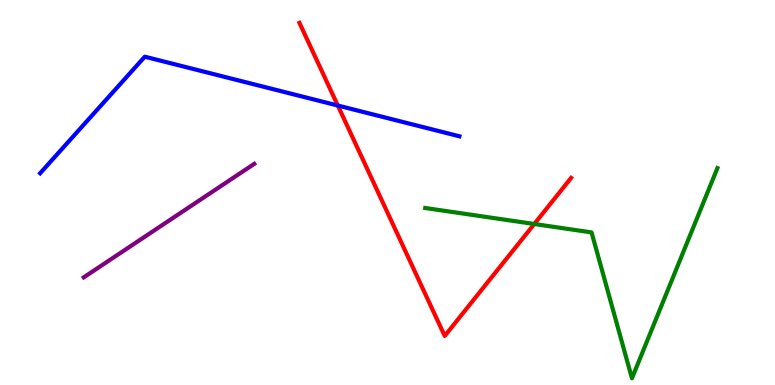[{'lines': ['blue', 'red'], 'intersections': [{'x': 4.36, 'y': 7.26}]}, {'lines': ['green', 'red'], 'intersections': [{'x': 6.89, 'y': 4.18}]}, {'lines': ['purple', 'red'], 'intersections': []}, {'lines': ['blue', 'green'], 'intersections': []}, {'lines': ['blue', 'purple'], 'intersections': []}, {'lines': ['green', 'purple'], 'intersections': []}]